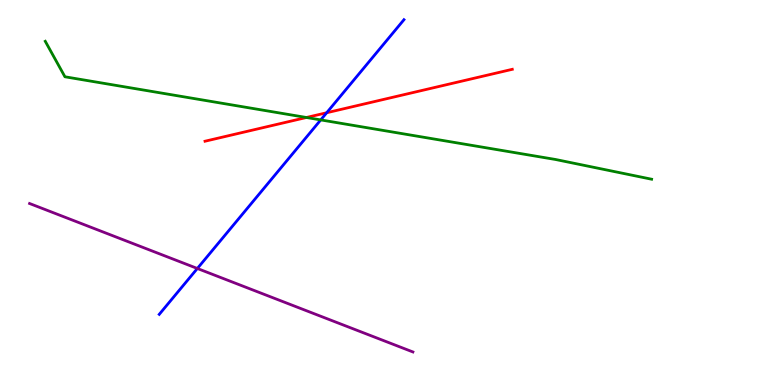[{'lines': ['blue', 'red'], 'intersections': [{'x': 4.22, 'y': 7.07}]}, {'lines': ['green', 'red'], 'intersections': [{'x': 3.95, 'y': 6.95}]}, {'lines': ['purple', 'red'], 'intersections': []}, {'lines': ['blue', 'green'], 'intersections': [{'x': 4.14, 'y': 6.89}]}, {'lines': ['blue', 'purple'], 'intersections': [{'x': 2.55, 'y': 3.03}]}, {'lines': ['green', 'purple'], 'intersections': []}]